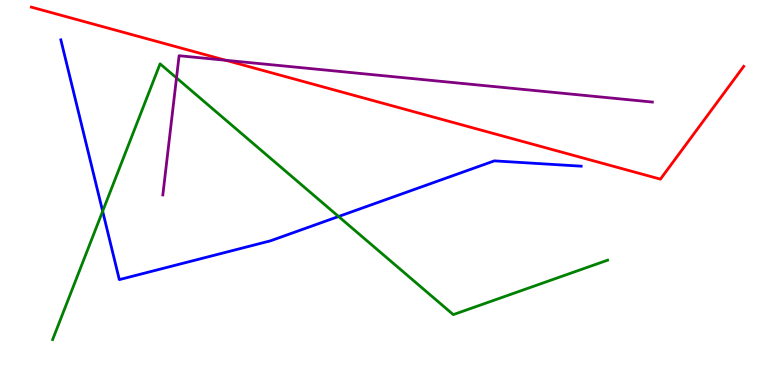[{'lines': ['blue', 'red'], 'intersections': []}, {'lines': ['green', 'red'], 'intersections': []}, {'lines': ['purple', 'red'], 'intersections': [{'x': 2.91, 'y': 8.43}]}, {'lines': ['blue', 'green'], 'intersections': [{'x': 1.32, 'y': 4.51}, {'x': 4.37, 'y': 4.38}]}, {'lines': ['blue', 'purple'], 'intersections': []}, {'lines': ['green', 'purple'], 'intersections': [{'x': 2.28, 'y': 7.98}]}]